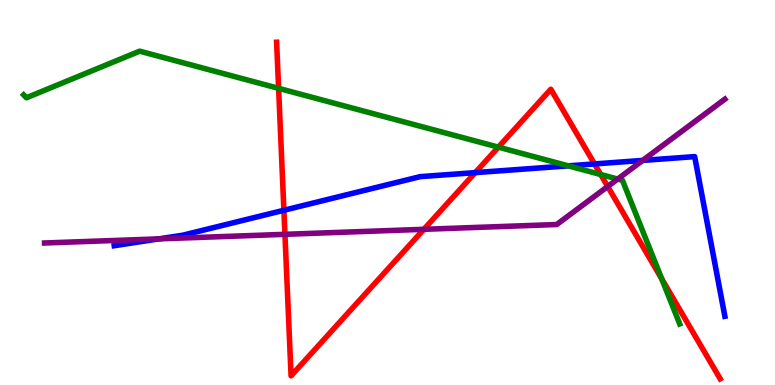[{'lines': ['blue', 'red'], 'intersections': [{'x': 3.66, 'y': 4.54}, {'x': 6.13, 'y': 5.52}, {'x': 7.67, 'y': 5.74}]}, {'lines': ['green', 'red'], 'intersections': [{'x': 3.59, 'y': 7.71}, {'x': 6.43, 'y': 6.18}, {'x': 7.75, 'y': 5.47}, {'x': 8.54, 'y': 2.75}]}, {'lines': ['purple', 'red'], 'intersections': [{'x': 3.68, 'y': 3.91}, {'x': 5.47, 'y': 4.04}, {'x': 7.84, 'y': 5.16}]}, {'lines': ['blue', 'green'], 'intersections': [{'x': 7.33, 'y': 5.69}]}, {'lines': ['blue', 'purple'], 'intersections': [{'x': 2.05, 'y': 3.8}, {'x': 8.29, 'y': 5.83}]}, {'lines': ['green', 'purple'], 'intersections': [{'x': 7.97, 'y': 5.35}]}]